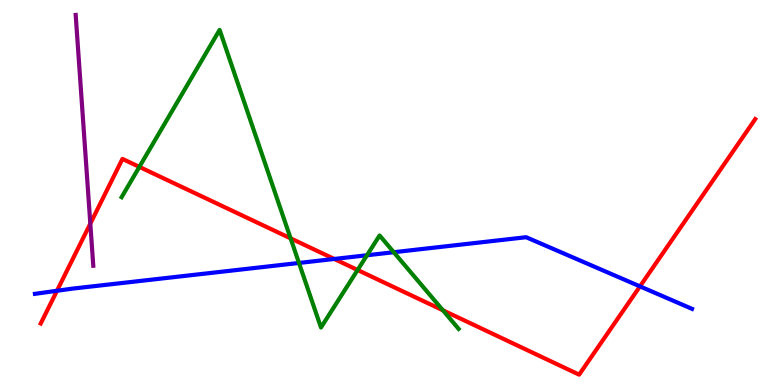[{'lines': ['blue', 'red'], 'intersections': [{'x': 0.735, 'y': 2.45}, {'x': 4.31, 'y': 3.27}, {'x': 8.26, 'y': 2.56}]}, {'lines': ['green', 'red'], 'intersections': [{'x': 1.8, 'y': 5.67}, {'x': 3.75, 'y': 3.81}, {'x': 4.61, 'y': 2.99}, {'x': 5.71, 'y': 1.94}]}, {'lines': ['purple', 'red'], 'intersections': [{'x': 1.17, 'y': 4.19}]}, {'lines': ['blue', 'green'], 'intersections': [{'x': 3.86, 'y': 3.17}, {'x': 4.74, 'y': 3.37}, {'x': 5.08, 'y': 3.45}]}, {'lines': ['blue', 'purple'], 'intersections': []}, {'lines': ['green', 'purple'], 'intersections': []}]